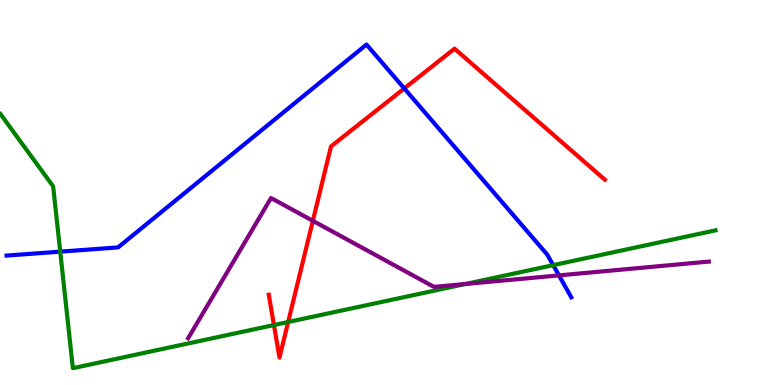[{'lines': ['blue', 'red'], 'intersections': [{'x': 5.22, 'y': 7.7}]}, {'lines': ['green', 'red'], 'intersections': [{'x': 3.53, 'y': 1.56}, {'x': 3.72, 'y': 1.64}]}, {'lines': ['purple', 'red'], 'intersections': [{'x': 4.04, 'y': 4.26}]}, {'lines': ['blue', 'green'], 'intersections': [{'x': 0.777, 'y': 3.46}, {'x': 7.14, 'y': 3.11}]}, {'lines': ['blue', 'purple'], 'intersections': [{'x': 7.21, 'y': 2.85}]}, {'lines': ['green', 'purple'], 'intersections': [{'x': 6.0, 'y': 2.62}]}]